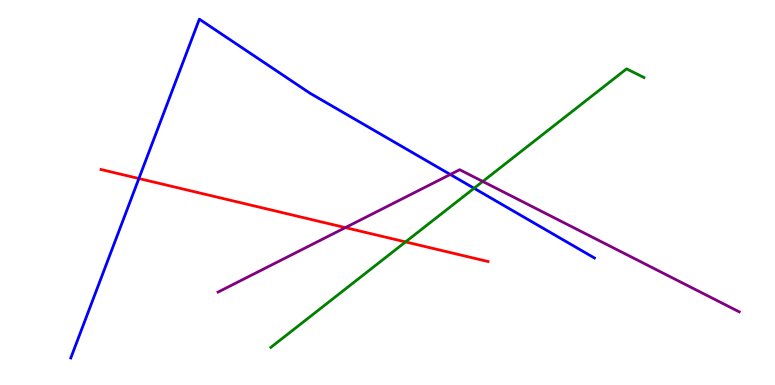[{'lines': ['blue', 'red'], 'intersections': [{'x': 1.79, 'y': 5.36}]}, {'lines': ['green', 'red'], 'intersections': [{'x': 5.23, 'y': 3.72}]}, {'lines': ['purple', 'red'], 'intersections': [{'x': 4.46, 'y': 4.09}]}, {'lines': ['blue', 'green'], 'intersections': [{'x': 6.12, 'y': 5.11}]}, {'lines': ['blue', 'purple'], 'intersections': [{'x': 5.81, 'y': 5.47}]}, {'lines': ['green', 'purple'], 'intersections': [{'x': 6.23, 'y': 5.29}]}]